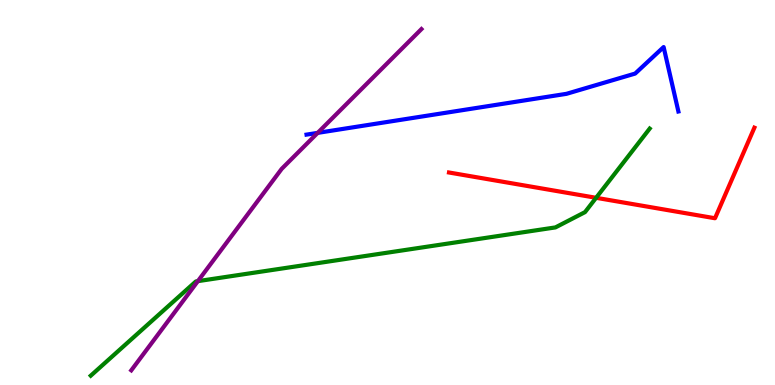[{'lines': ['blue', 'red'], 'intersections': []}, {'lines': ['green', 'red'], 'intersections': [{'x': 7.69, 'y': 4.86}]}, {'lines': ['purple', 'red'], 'intersections': []}, {'lines': ['blue', 'green'], 'intersections': []}, {'lines': ['blue', 'purple'], 'intersections': [{'x': 4.1, 'y': 6.55}]}, {'lines': ['green', 'purple'], 'intersections': [{'x': 2.55, 'y': 2.7}]}]